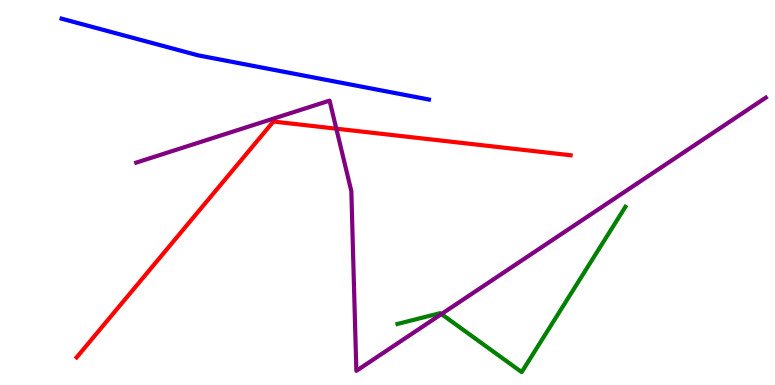[{'lines': ['blue', 'red'], 'intersections': []}, {'lines': ['green', 'red'], 'intersections': []}, {'lines': ['purple', 'red'], 'intersections': [{'x': 4.34, 'y': 6.66}]}, {'lines': ['blue', 'green'], 'intersections': []}, {'lines': ['blue', 'purple'], 'intersections': []}, {'lines': ['green', 'purple'], 'intersections': [{'x': 5.7, 'y': 1.84}]}]